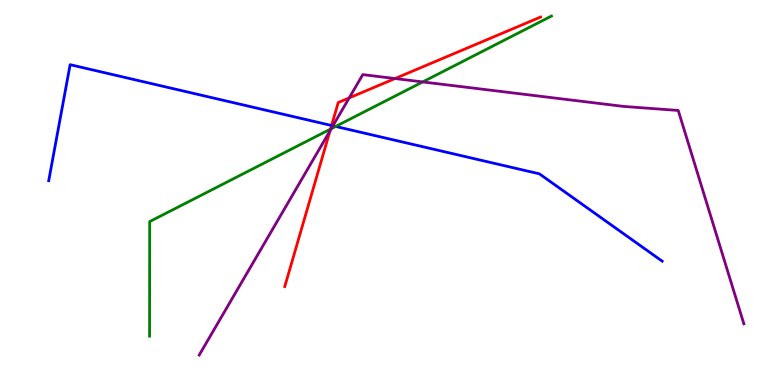[{'lines': ['blue', 'red'], 'intersections': [{'x': 4.28, 'y': 6.74}]}, {'lines': ['green', 'red'], 'intersections': [{'x': 4.26, 'y': 6.65}]}, {'lines': ['purple', 'red'], 'intersections': [{'x': 4.26, 'y': 6.6}, {'x': 4.51, 'y': 7.46}, {'x': 5.1, 'y': 7.96}]}, {'lines': ['blue', 'green'], 'intersections': [{'x': 4.33, 'y': 6.72}]}, {'lines': ['blue', 'purple'], 'intersections': [{'x': 4.3, 'y': 6.73}]}, {'lines': ['green', 'purple'], 'intersections': [{'x': 4.27, 'y': 6.66}, {'x': 5.45, 'y': 7.87}]}]